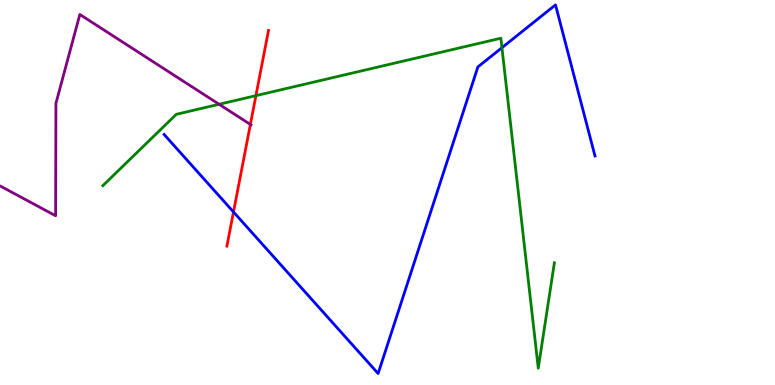[{'lines': ['blue', 'red'], 'intersections': [{'x': 3.01, 'y': 4.49}]}, {'lines': ['green', 'red'], 'intersections': [{'x': 3.3, 'y': 7.52}]}, {'lines': ['purple', 'red'], 'intersections': [{'x': 3.23, 'y': 6.77}]}, {'lines': ['blue', 'green'], 'intersections': [{'x': 6.48, 'y': 8.76}]}, {'lines': ['blue', 'purple'], 'intersections': []}, {'lines': ['green', 'purple'], 'intersections': [{'x': 2.83, 'y': 7.29}]}]